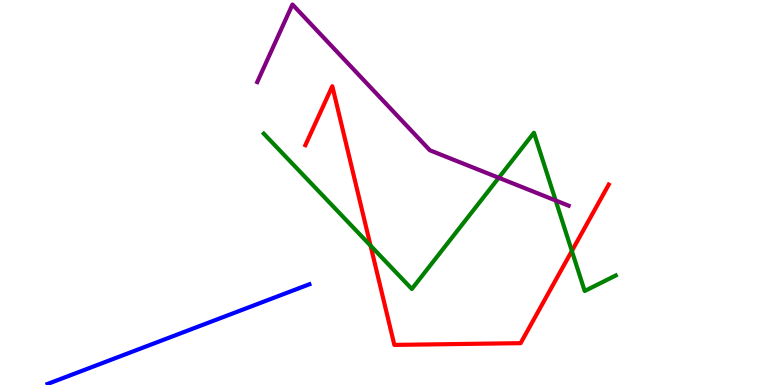[{'lines': ['blue', 'red'], 'intersections': []}, {'lines': ['green', 'red'], 'intersections': [{'x': 4.78, 'y': 3.62}, {'x': 7.38, 'y': 3.48}]}, {'lines': ['purple', 'red'], 'intersections': []}, {'lines': ['blue', 'green'], 'intersections': []}, {'lines': ['blue', 'purple'], 'intersections': []}, {'lines': ['green', 'purple'], 'intersections': [{'x': 6.44, 'y': 5.38}, {'x': 7.17, 'y': 4.79}]}]